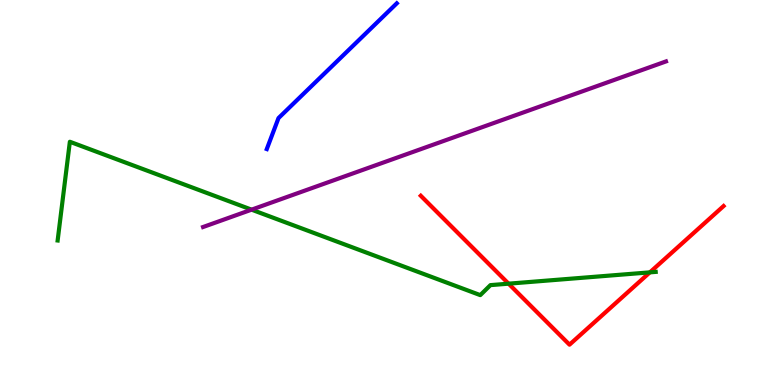[{'lines': ['blue', 'red'], 'intersections': []}, {'lines': ['green', 'red'], 'intersections': [{'x': 6.56, 'y': 2.63}, {'x': 8.39, 'y': 2.93}]}, {'lines': ['purple', 'red'], 'intersections': []}, {'lines': ['blue', 'green'], 'intersections': []}, {'lines': ['blue', 'purple'], 'intersections': []}, {'lines': ['green', 'purple'], 'intersections': [{'x': 3.25, 'y': 4.55}]}]